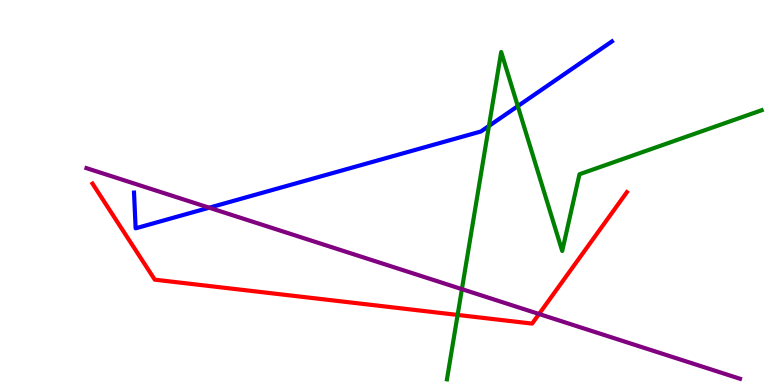[{'lines': ['blue', 'red'], 'intersections': []}, {'lines': ['green', 'red'], 'intersections': [{'x': 5.9, 'y': 1.82}]}, {'lines': ['purple', 'red'], 'intersections': [{'x': 6.96, 'y': 1.84}]}, {'lines': ['blue', 'green'], 'intersections': [{'x': 6.31, 'y': 6.73}, {'x': 6.68, 'y': 7.24}]}, {'lines': ['blue', 'purple'], 'intersections': [{'x': 2.7, 'y': 4.61}]}, {'lines': ['green', 'purple'], 'intersections': [{'x': 5.96, 'y': 2.49}]}]